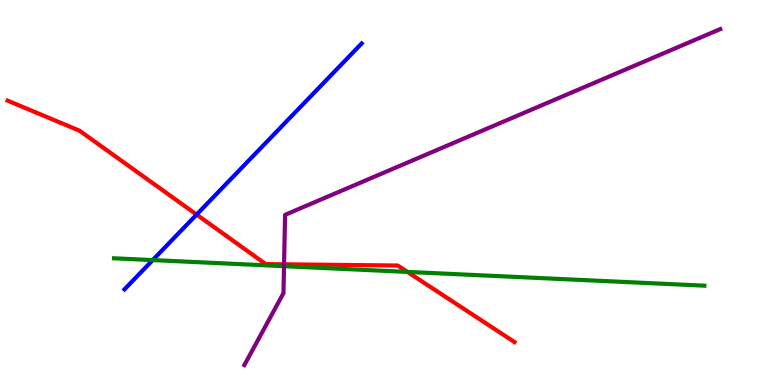[{'lines': ['blue', 'red'], 'intersections': [{'x': 2.54, 'y': 4.43}]}, {'lines': ['green', 'red'], 'intersections': [{'x': 5.26, 'y': 2.94}]}, {'lines': ['purple', 'red'], 'intersections': [{'x': 3.67, 'y': 3.13}]}, {'lines': ['blue', 'green'], 'intersections': [{'x': 1.97, 'y': 3.24}]}, {'lines': ['blue', 'purple'], 'intersections': []}, {'lines': ['green', 'purple'], 'intersections': [{'x': 3.66, 'y': 3.09}]}]